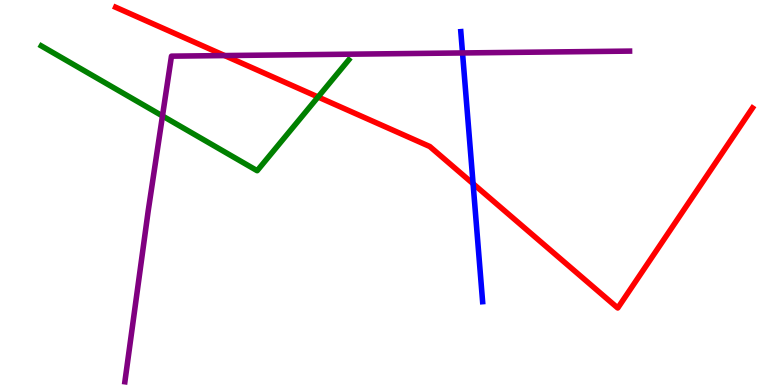[{'lines': ['blue', 'red'], 'intersections': [{'x': 6.1, 'y': 5.23}]}, {'lines': ['green', 'red'], 'intersections': [{'x': 4.1, 'y': 7.48}]}, {'lines': ['purple', 'red'], 'intersections': [{'x': 2.9, 'y': 8.56}]}, {'lines': ['blue', 'green'], 'intersections': []}, {'lines': ['blue', 'purple'], 'intersections': [{'x': 5.97, 'y': 8.62}]}, {'lines': ['green', 'purple'], 'intersections': [{'x': 2.1, 'y': 6.99}]}]